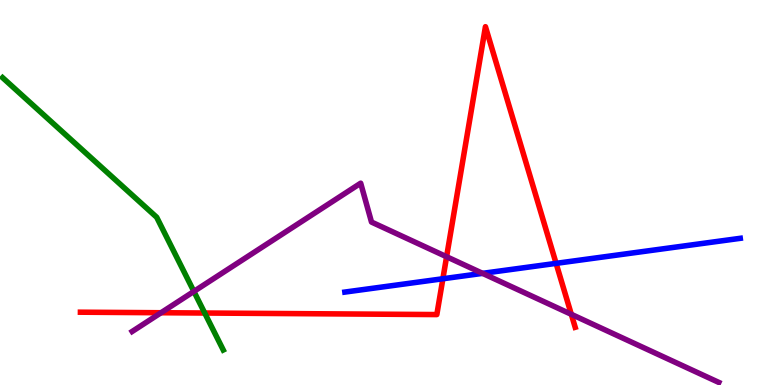[{'lines': ['blue', 'red'], 'intersections': [{'x': 5.71, 'y': 2.76}, {'x': 7.18, 'y': 3.16}]}, {'lines': ['green', 'red'], 'intersections': [{'x': 2.64, 'y': 1.87}]}, {'lines': ['purple', 'red'], 'intersections': [{'x': 2.08, 'y': 1.88}, {'x': 5.76, 'y': 3.33}, {'x': 7.37, 'y': 1.84}]}, {'lines': ['blue', 'green'], 'intersections': []}, {'lines': ['blue', 'purple'], 'intersections': [{'x': 6.23, 'y': 2.9}]}, {'lines': ['green', 'purple'], 'intersections': [{'x': 2.5, 'y': 2.43}]}]